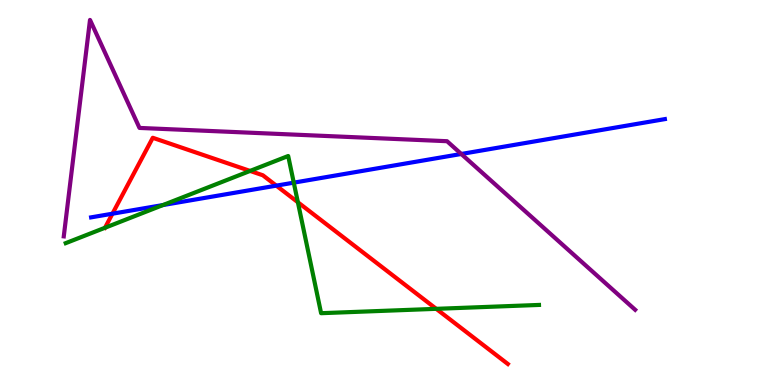[{'lines': ['blue', 'red'], 'intersections': [{'x': 1.45, 'y': 4.45}, {'x': 3.57, 'y': 5.18}]}, {'lines': ['green', 'red'], 'intersections': [{'x': 1.35, 'y': 4.08}, {'x': 3.23, 'y': 5.56}, {'x': 3.84, 'y': 4.75}, {'x': 5.63, 'y': 1.98}]}, {'lines': ['purple', 'red'], 'intersections': []}, {'lines': ['blue', 'green'], 'intersections': [{'x': 2.1, 'y': 4.67}, {'x': 3.79, 'y': 5.26}]}, {'lines': ['blue', 'purple'], 'intersections': [{'x': 5.95, 'y': 6.0}]}, {'lines': ['green', 'purple'], 'intersections': []}]